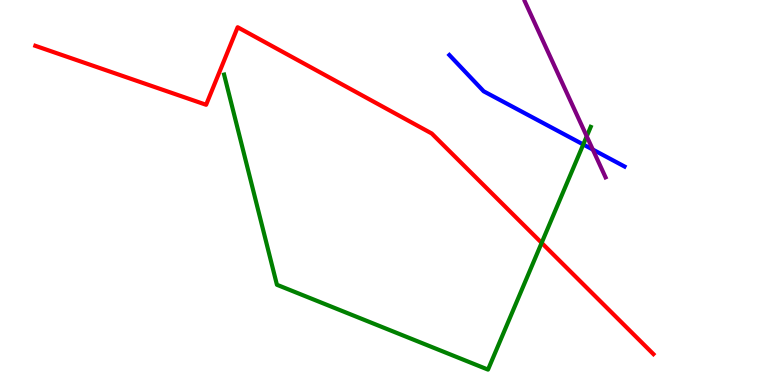[{'lines': ['blue', 'red'], 'intersections': []}, {'lines': ['green', 'red'], 'intersections': [{'x': 6.99, 'y': 3.69}]}, {'lines': ['purple', 'red'], 'intersections': []}, {'lines': ['blue', 'green'], 'intersections': [{'x': 7.53, 'y': 6.25}]}, {'lines': ['blue', 'purple'], 'intersections': [{'x': 7.65, 'y': 6.12}]}, {'lines': ['green', 'purple'], 'intersections': [{'x': 7.57, 'y': 6.46}]}]